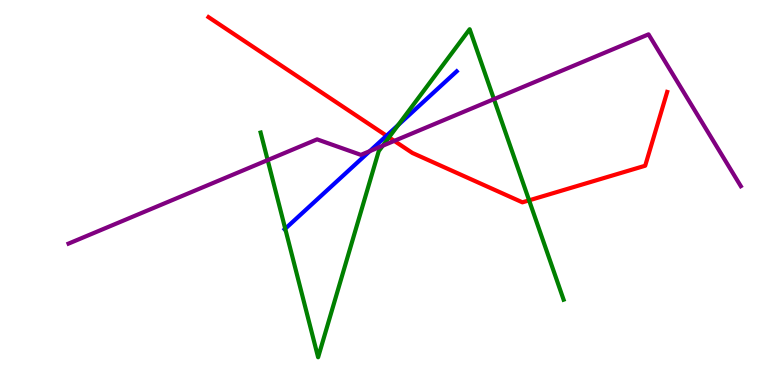[{'lines': ['blue', 'red'], 'intersections': [{'x': 4.99, 'y': 6.47}]}, {'lines': ['green', 'red'], 'intersections': [{'x': 5.02, 'y': 6.43}, {'x': 6.83, 'y': 4.8}]}, {'lines': ['purple', 'red'], 'intersections': [{'x': 5.09, 'y': 6.34}]}, {'lines': ['blue', 'green'], 'intersections': [{'x': 3.68, 'y': 4.06}, {'x': 5.14, 'y': 6.75}]}, {'lines': ['blue', 'purple'], 'intersections': [{'x': 4.77, 'y': 6.07}]}, {'lines': ['green', 'purple'], 'intersections': [{'x': 3.45, 'y': 5.84}, {'x': 4.94, 'y': 6.22}, {'x': 6.37, 'y': 7.43}]}]